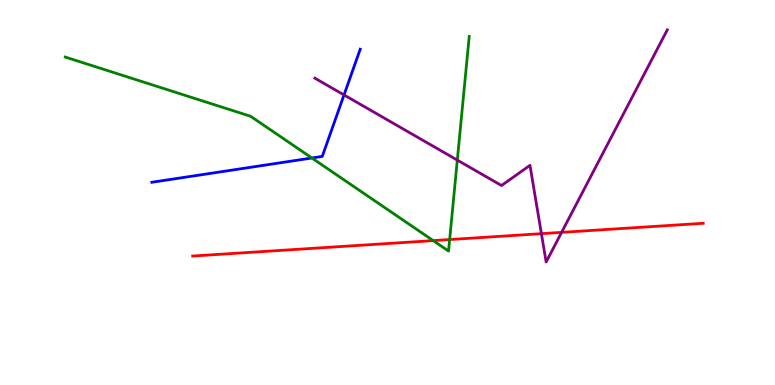[{'lines': ['blue', 'red'], 'intersections': []}, {'lines': ['green', 'red'], 'intersections': [{'x': 5.59, 'y': 3.75}, {'x': 5.8, 'y': 3.78}]}, {'lines': ['purple', 'red'], 'intersections': [{'x': 6.99, 'y': 3.93}, {'x': 7.25, 'y': 3.96}]}, {'lines': ['blue', 'green'], 'intersections': [{'x': 4.02, 'y': 5.9}]}, {'lines': ['blue', 'purple'], 'intersections': [{'x': 4.44, 'y': 7.53}]}, {'lines': ['green', 'purple'], 'intersections': [{'x': 5.9, 'y': 5.84}]}]